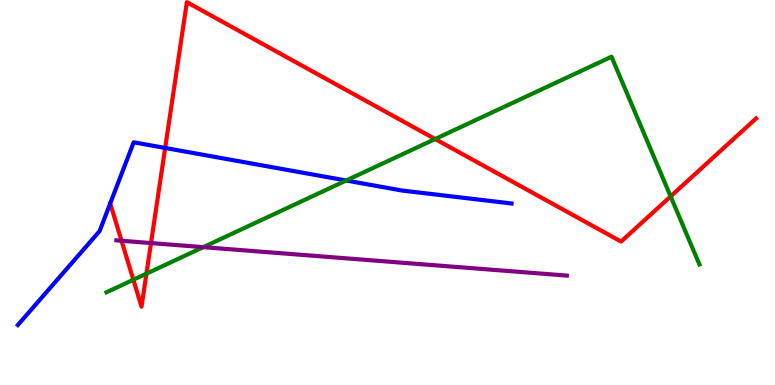[{'lines': ['blue', 'red'], 'intersections': [{'x': 2.13, 'y': 6.16}]}, {'lines': ['green', 'red'], 'intersections': [{'x': 1.72, 'y': 2.73}, {'x': 1.89, 'y': 2.89}, {'x': 5.61, 'y': 6.39}, {'x': 8.65, 'y': 4.9}]}, {'lines': ['purple', 'red'], 'intersections': [{'x': 1.57, 'y': 3.75}, {'x': 1.95, 'y': 3.69}]}, {'lines': ['blue', 'green'], 'intersections': [{'x': 4.47, 'y': 5.31}]}, {'lines': ['blue', 'purple'], 'intersections': []}, {'lines': ['green', 'purple'], 'intersections': [{'x': 2.62, 'y': 3.58}]}]